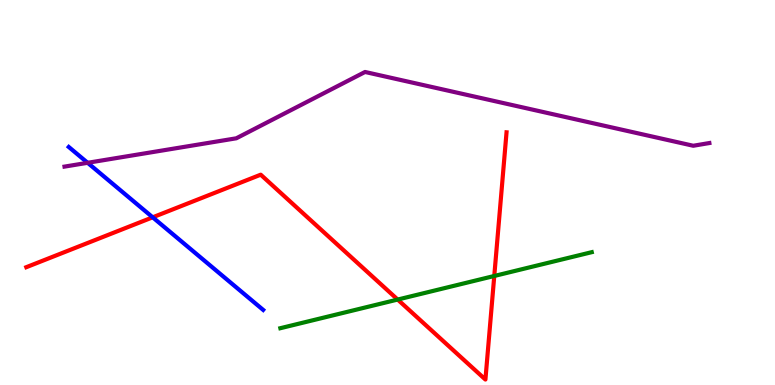[{'lines': ['blue', 'red'], 'intersections': [{'x': 1.97, 'y': 4.36}]}, {'lines': ['green', 'red'], 'intersections': [{'x': 5.13, 'y': 2.22}, {'x': 6.38, 'y': 2.83}]}, {'lines': ['purple', 'red'], 'intersections': []}, {'lines': ['blue', 'green'], 'intersections': []}, {'lines': ['blue', 'purple'], 'intersections': [{'x': 1.13, 'y': 5.77}]}, {'lines': ['green', 'purple'], 'intersections': []}]